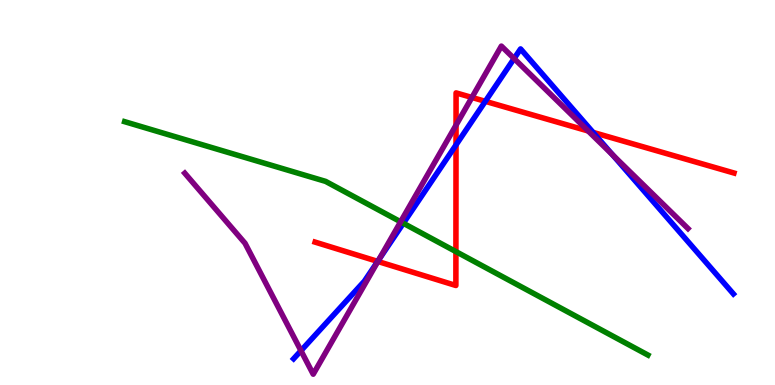[{'lines': ['blue', 'red'], 'intersections': [{'x': 4.87, 'y': 3.21}, {'x': 5.88, 'y': 6.24}, {'x': 6.26, 'y': 7.37}, {'x': 7.65, 'y': 6.56}]}, {'lines': ['green', 'red'], 'intersections': [{'x': 5.88, 'y': 3.47}]}, {'lines': ['purple', 'red'], 'intersections': [{'x': 4.88, 'y': 3.21}, {'x': 5.88, 'y': 6.75}, {'x': 6.09, 'y': 7.47}, {'x': 7.59, 'y': 6.6}]}, {'lines': ['blue', 'green'], 'intersections': [{'x': 5.2, 'y': 4.2}]}, {'lines': ['blue', 'purple'], 'intersections': [{'x': 3.88, 'y': 0.891}, {'x': 4.89, 'y': 3.27}, {'x': 6.63, 'y': 8.48}, {'x': 7.9, 'y': 5.98}]}, {'lines': ['green', 'purple'], 'intersections': [{'x': 5.17, 'y': 4.24}]}]